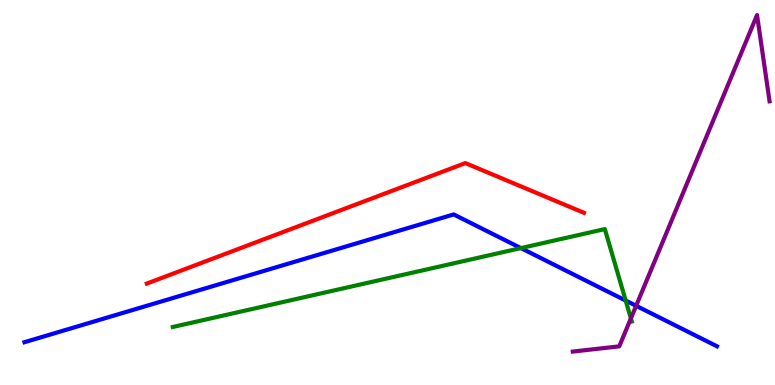[{'lines': ['blue', 'red'], 'intersections': []}, {'lines': ['green', 'red'], 'intersections': []}, {'lines': ['purple', 'red'], 'intersections': []}, {'lines': ['blue', 'green'], 'intersections': [{'x': 6.72, 'y': 3.56}, {'x': 8.07, 'y': 2.19}]}, {'lines': ['blue', 'purple'], 'intersections': [{'x': 8.21, 'y': 2.06}]}, {'lines': ['green', 'purple'], 'intersections': [{'x': 8.14, 'y': 1.73}]}]